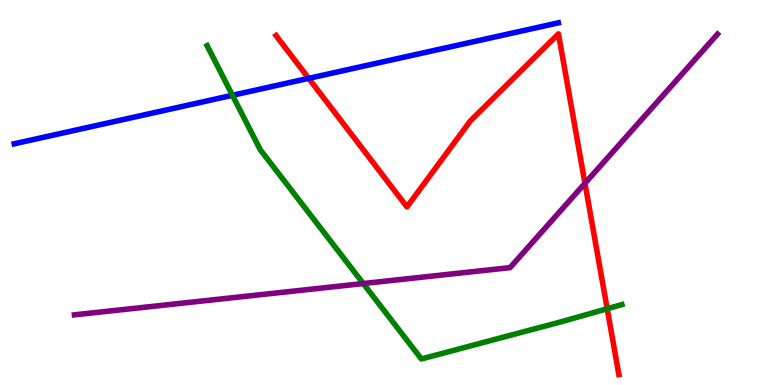[{'lines': ['blue', 'red'], 'intersections': [{'x': 3.98, 'y': 7.97}]}, {'lines': ['green', 'red'], 'intersections': [{'x': 7.83, 'y': 1.98}]}, {'lines': ['purple', 'red'], 'intersections': [{'x': 7.55, 'y': 5.24}]}, {'lines': ['blue', 'green'], 'intersections': [{'x': 3.0, 'y': 7.52}]}, {'lines': ['blue', 'purple'], 'intersections': []}, {'lines': ['green', 'purple'], 'intersections': [{'x': 4.69, 'y': 2.64}]}]